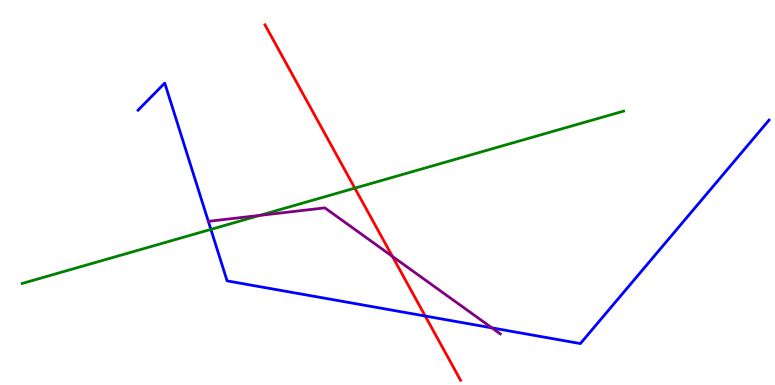[{'lines': ['blue', 'red'], 'intersections': [{'x': 5.49, 'y': 1.79}]}, {'lines': ['green', 'red'], 'intersections': [{'x': 4.58, 'y': 5.11}]}, {'lines': ['purple', 'red'], 'intersections': [{'x': 5.06, 'y': 3.34}]}, {'lines': ['blue', 'green'], 'intersections': [{'x': 2.72, 'y': 4.04}]}, {'lines': ['blue', 'purple'], 'intersections': [{'x': 6.35, 'y': 1.48}]}, {'lines': ['green', 'purple'], 'intersections': [{'x': 3.35, 'y': 4.41}]}]